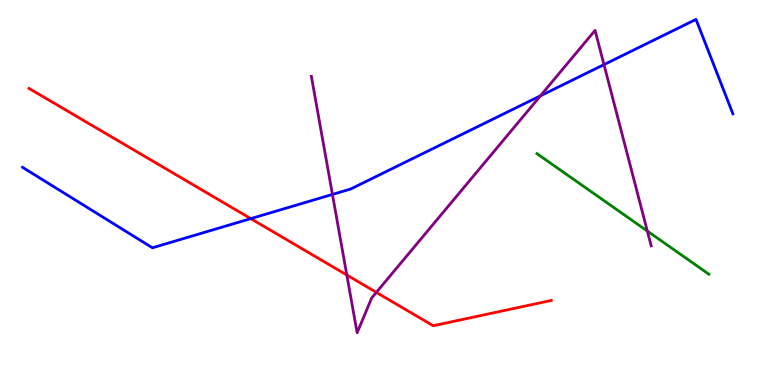[{'lines': ['blue', 'red'], 'intersections': [{'x': 3.24, 'y': 4.32}]}, {'lines': ['green', 'red'], 'intersections': []}, {'lines': ['purple', 'red'], 'intersections': [{'x': 4.48, 'y': 2.86}, {'x': 4.86, 'y': 2.41}]}, {'lines': ['blue', 'green'], 'intersections': []}, {'lines': ['blue', 'purple'], 'intersections': [{'x': 4.29, 'y': 4.95}, {'x': 6.97, 'y': 7.51}, {'x': 7.79, 'y': 8.32}]}, {'lines': ['green', 'purple'], 'intersections': [{'x': 8.35, 'y': 4.0}]}]